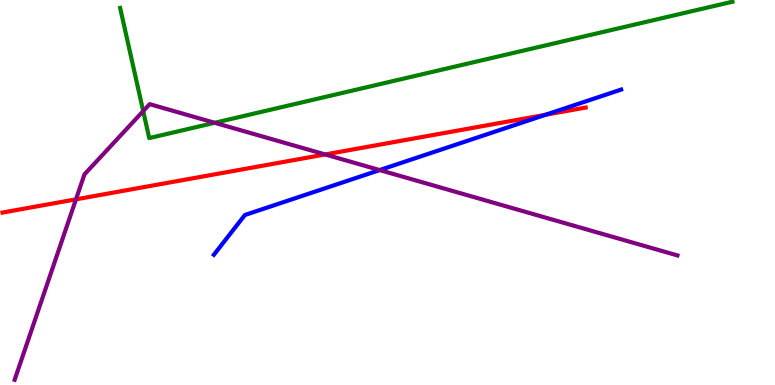[{'lines': ['blue', 'red'], 'intersections': [{'x': 7.04, 'y': 7.02}]}, {'lines': ['green', 'red'], 'intersections': []}, {'lines': ['purple', 'red'], 'intersections': [{'x': 0.98, 'y': 4.82}, {'x': 4.2, 'y': 5.99}]}, {'lines': ['blue', 'green'], 'intersections': []}, {'lines': ['blue', 'purple'], 'intersections': [{'x': 4.9, 'y': 5.58}]}, {'lines': ['green', 'purple'], 'intersections': [{'x': 1.85, 'y': 7.11}, {'x': 2.77, 'y': 6.81}]}]